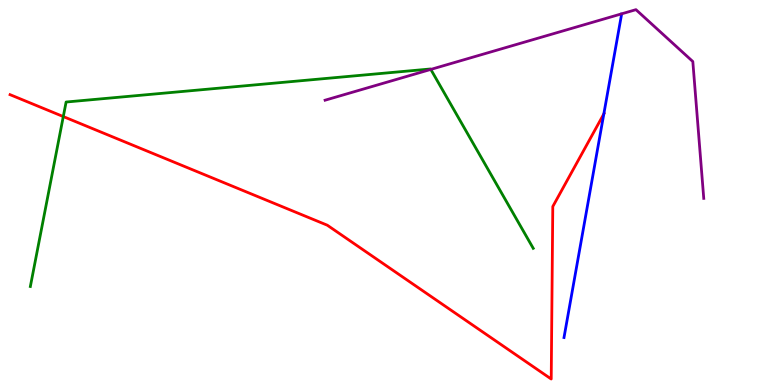[{'lines': ['blue', 'red'], 'intersections': [{'x': 7.79, 'y': 7.04}]}, {'lines': ['green', 'red'], 'intersections': [{'x': 0.817, 'y': 6.97}]}, {'lines': ['purple', 'red'], 'intersections': []}, {'lines': ['blue', 'green'], 'intersections': []}, {'lines': ['blue', 'purple'], 'intersections': []}, {'lines': ['green', 'purple'], 'intersections': [{'x': 5.56, 'y': 8.2}]}]